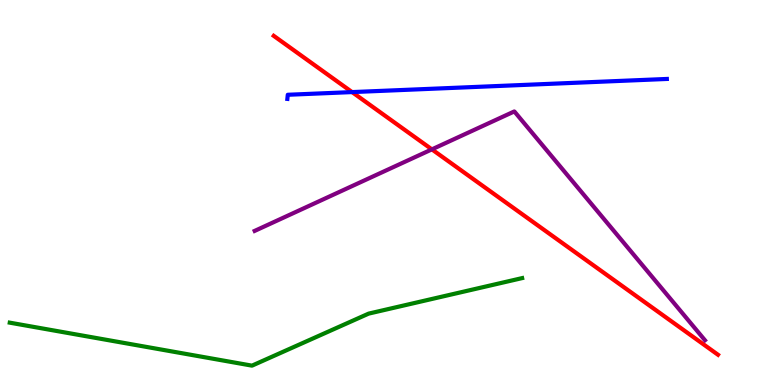[{'lines': ['blue', 'red'], 'intersections': [{'x': 4.54, 'y': 7.61}]}, {'lines': ['green', 'red'], 'intersections': []}, {'lines': ['purple', 'red'], 'intersections': [{'x': 5.57, 'y': 6.12}]}, {'lines': ['blue', 'green'], 'intersections': []}, {'lines': ['blue', 'purple'], 'intersections': []}, {'lines': ['green', 'purple'], 'intersections': []}]